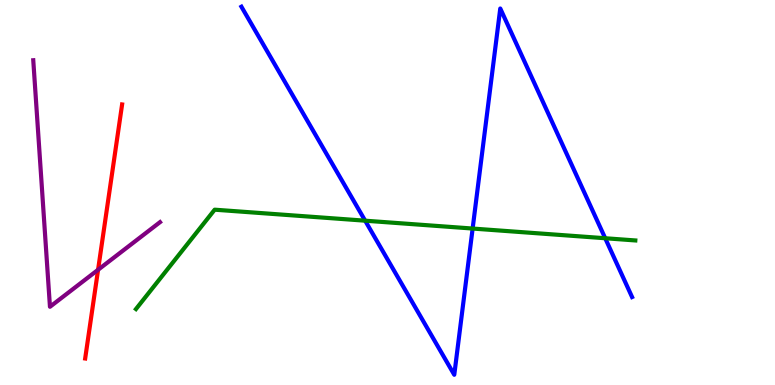[{'lines': ['blue', 'red'], 'intersections': []}, {'lines': ['green', 'red'], 'intersections': []}, {'lines': ['purple', 'red'], 'intersections': [{'x': 1.27, 'y': 2.99}]}, {'lines': ['blue', 'green'], 'intersections': [{'x': 4.71, 'y': 4.27}, {'x': 6.1, 'y': 4.06}, {'x': 7.81, 'y': 3.81}]}, {'lines': ['blue', 'purple'], 'intersections': []}, {'lines': ['green', 'purple'], 'intersections': []}]